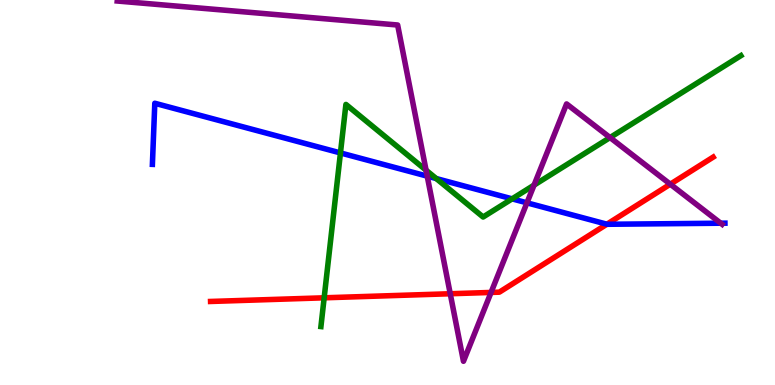[{'lines': ['blue', 'red'], 'intersections': [{'x': 7.83, 'y': 4.18}]}, {'lines': ['green', 'red'], 'intersections': [{'x': 4.18, 'y': 2.26}]}, {'lines': ['purple', 'red'], 'intersections': [{'x': 5.81, 'y': 2.37}, {'x': 6.34, 'y': 2.4}, {'x': 8.65, 'y': 5.22}]}, {'lines': ['blue', 'green'], 'intersections': [{'x': 4.39, 'y': 6.03}, {'x': 5.63, 'y': 5.36}, {'x': 6.61, 'y': 4.83}]}, {'lines': ['blue', 'purple'], 'intersections': [{'x': 5.51, 'y': 5.42}, {'x': 6.8, 'y': 4.73}, {'x': 9.3, 'y': 4.2}]}, {'lines': ['green', 'purple'], 'intersections': [{'x': 5.5, 'y': 5.58}, {'x': 6.89, 'y': 5.19}, {'x': 7.87, 'y': 6.43}]}]